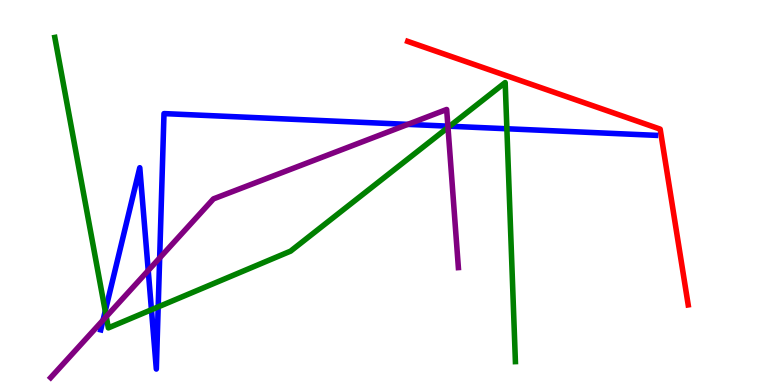[{'lines': ['blue', 'red'], 'intersections': []}, {'lines': ['green', 'red'], 'intersections': []}, {'lines': ['purple', 'red'], 'intersections': []}, {'lines': ['blue', 'green'], 'intersections': [{'x': 1.36, 'y': 1.92}, {'x': 1.95, 'y': 1.96}, {'x': 2.04, 'y': 2.03}, {'x': 5.8, 'y': 6.72}, {'x': 6.54, 'y': 6.66}]}, {'lines': ['blue', 'purple'], 'intersections': [{'x': 1.33, 'y': 1.69}, {'x': 1.91, 'y': 2.97}, {'x': 2.06, 'y': 3.3}, {'x': 5.26, 'y': 6.77}, {'x': 5.78, 'y': 6.72}]}, {'lines': ['green', 'purple'], 'intersections': [{'x': 1.37, 'y': 1.78}, {'x': 5.78, 'y': 6.69}]}]